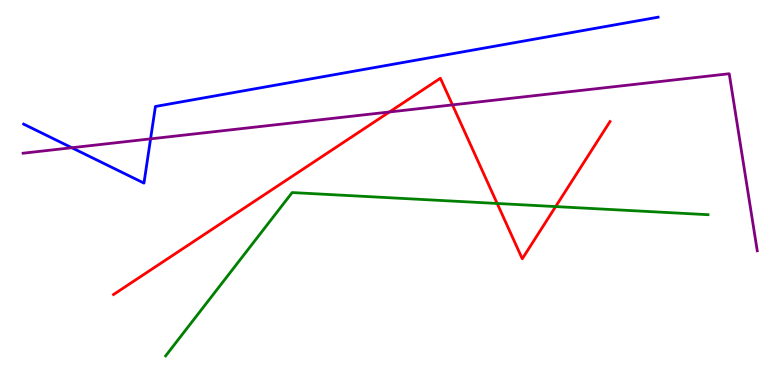[{'lines': ['blue', 'red'], 'intersections': []}, {'lines': ['green', 'red'], 'intersections': [{'x': 6.42, 'y': 4.72}, {'x': 7.17, 'y': 4.63}]}, {'lines': ['purple', 'red'], 'intersections': [{'x': 5.02, 'y': 7.09}, {'x': 5.84, 'y': 7.28}]}, {'lines': ['blue', 'green'], 'intersections': []}, {'lines': ['blue', 'purple'], 'intersections': [{'x': 0.926, 'y': 6.16}, {'x': 1.94, 'y': 6.39}]}, {'lines': ['green', 'purple'], 'intersections': []}]